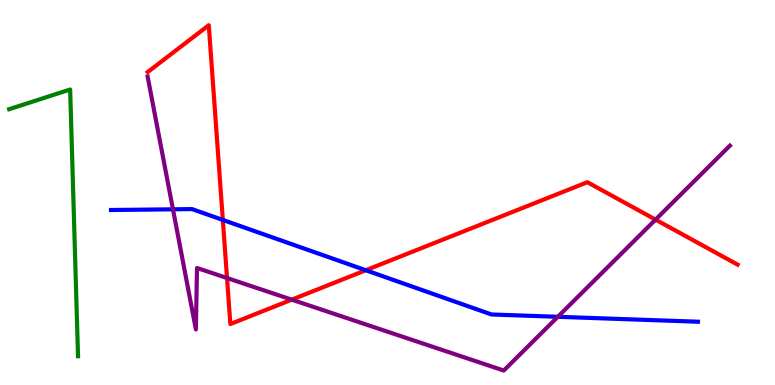[{'lines': ['blue', 'red'], 'intersections': [{'x': 2.88, 'y': 4.29}, {'x': 4.72, 'y': 2.98}]}, {'lines': ['green', 'red'], 'intersections': []}, {'lines': ['purple', 'red'], 'intersections': [{'x': 2.93, 'y': 2.78}, {'x': 3.76, 'y': 2.22}, {'x': 8.46, 'y': 4.3}]}, {'lines': ['blue', 'green'], 'intersections': []}, {'lines': ['blue', 'purple'], 'intersections': [{'x': 2.23, 'y': 4.56}, {'x': 7.2, 'y': 1.77}]}, {'lines': ['green', 'purple'], 'intersections': []}]